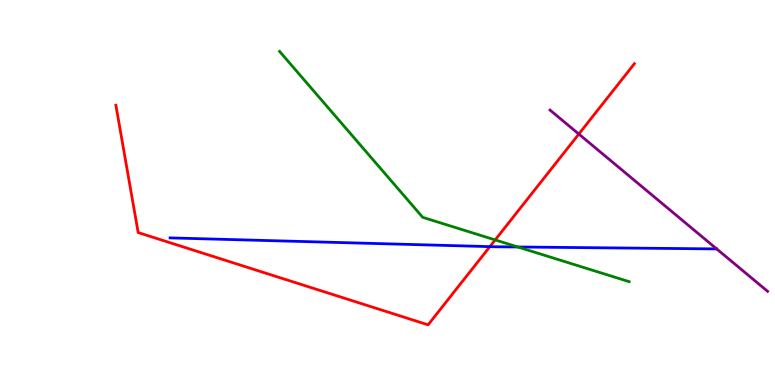[{'lines': ['blue', 'red'], 'intersections': [{'x': 6.32, 'y': 3.59}]}, {'lines': ['green', 'red'], 'intersections': [{'x': 6.39, 'y': 3.77}]}, {'lines': ['purple', 'red'], 'intersections': [{'x': 7.47, 'y': 6.52}]}, {'lines': ['blue', 'green'], 'intersections': [{'x': 6.68, 'y': 3.58}]}, {'lines': ['blue', 'purple'], 'intersections': []}, {'lines': ['green', 'purple'], 'intersections': []}]